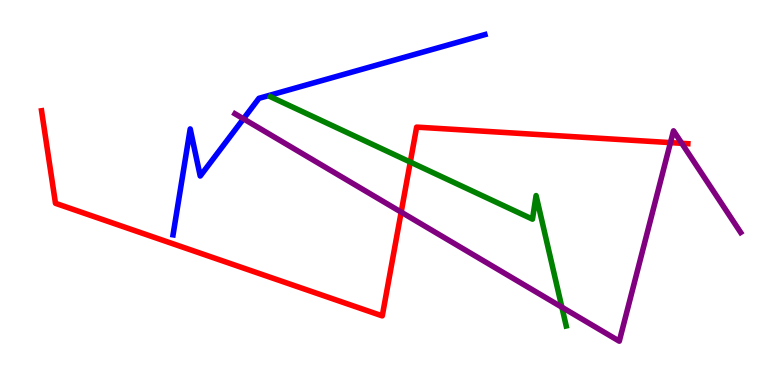[{'lines': ['blue', 'red'], 'intersections': []}, {'lines': ['green', 'red'], 'intersections': [{'x': 5.29, 'y': 5.79}]}, {'lines': ['purple', 'red'], 'intersections': [{'x': 5.18, 'y': 4.49}, {'x': 8.65, 'y': 6.3}, {'x': 8.8, 'y': 6.28}]}, {'lines': ['blue', 'green'], 'intersections': []}, {'lines': ['blue', 'purple'], 'intersections': [{'x': 3.14, 'y': 6.91}]}, {'lines': ['green', 'purple'], 'intersections': [{'x': 7.25, 'y': 2.02}]}]